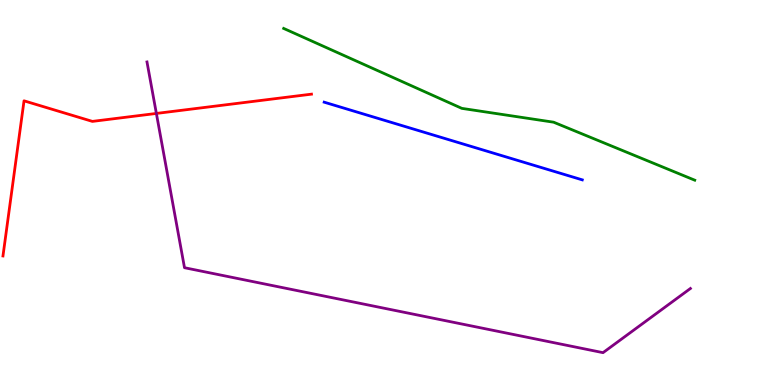[{'lines': ['blue', 'red'], 'intersections': []}, {'lines': ['green', 'red'], 'intersections': []}, {'lines': ['purple', 'red'], 'intersections': [{'x': 2.02, 'y': 7.05}]}, {'lines': ['blue', 'green'], 'intersections': []}, {'lines': ['blue', 'purple'], 'intersections': []}, {'lines': ['green', 'purple'], 'intersections': []}]